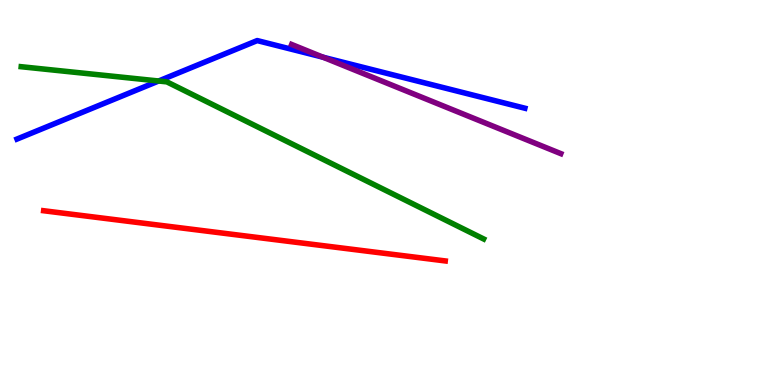[{'lines': ['blue', 'red'], 'intersections': []}, {'lines': ['green', 'red'], 'intersections': []}, {'lines': ['purple', 'red'], 'intersections': []}, {'lines': ['blue', 'green'], 'intersections': [{'x': 2.05, 'y': 7.9}]}, {'lines': ['blue', 'purple'], 'intersections': [{'x': 4.17, 'y': 8.51}]}, {'lines': ['green', 'purple'], 'intersections': []}]